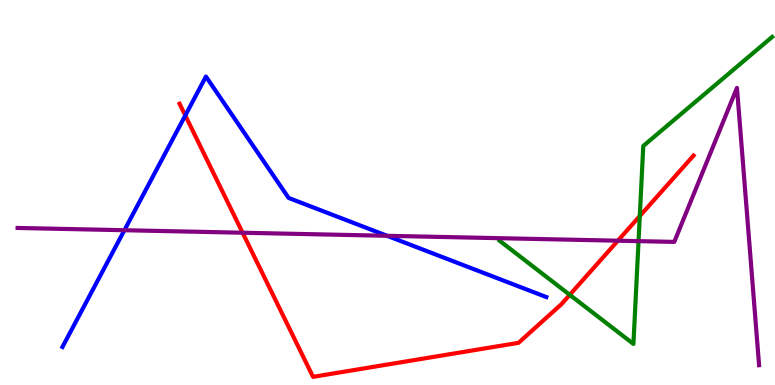[{'lines': ['blue', 'red'], 'intersections': [{'x': 2.39, 'y': 7.0}]}, {'lines': ['green', 'red'], 'intersections': [{'x': 7.35, 'y': 2.34}, {'x': 8.26, 'y': 4.39}]}, {'lines': ['purple', 'red'], 'intersections': [{'x': 3.13, 'y': 3.96}, {'x': 7.97, 'y': 3.75}]}, {'lines': ['blue', 'green'], 'intersections': []}, {'lines': ['blue', 'purple'], 'intersections': [{'x': 1.61, 'y': 4.02}, {'x': 4.99, 'y': 3.88}]}, {'lines': ['green', 'purple'], 'intersections': [{'x': 8.24, 'y': 3.74}]}]